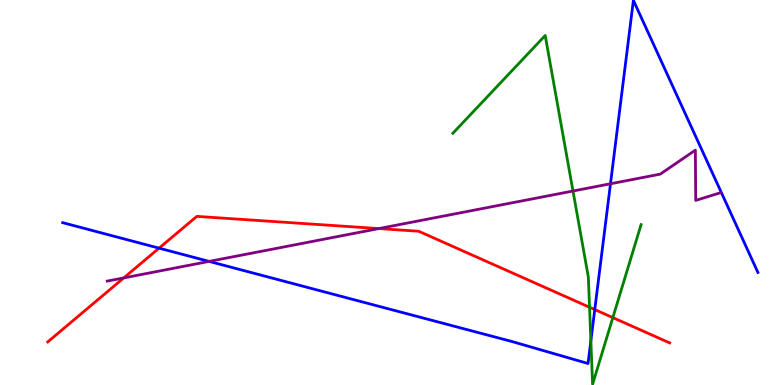[{'lines': ['blue', 'red'], 'intersections': [{'x': 2.05, 'y': 3.55}, {'x': 7.67, 'y': 1.96}]}, {'lines': ['green', 'red'], 'intersections': [{'x': 7.61, 'y': 2.02}, {'x': 7.91, 'y': 1.75}]}, {'lines': ['purple', 'red'], 'intersections': [{'x': 1.6, 'y': 2.78}, {'x': 4.89, 'y': 4.06}]}, {'lines': ['blue', 'green'], 'intersections': [{'x': 7.62, 'y': 1.15}]}, {'lines': ['blue', 'purple'], 'intersections': [{'x': 2.7, 'y': 3.21}, {'x': 7.88, 'y': 5.23}]}, {'lines': ['green', 'purple'], 'intersections': [{'x': 7.39, 'y': 5.04}]}]